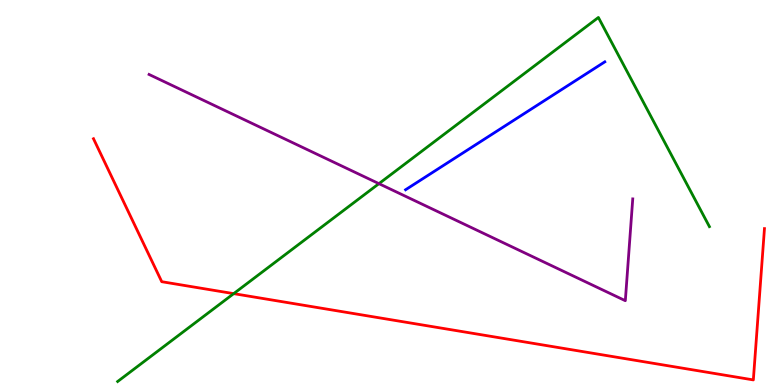[{'lines': ['blue', 'red'], 'intersections': []}, {'lines': ['green', 'red'], 'intersections': [{'x': 3.02, 'y': 2.37}]}, {'lines': ['purple', 'red'], 'intersections': []}, {'lines': ['blue', 'green'], 'intersections': []}, {'lines': ['blue', 'purple'], 'intersections': []}, {'lines': ['green', 'purple'], 'intersections': [{'x': 4.89, 'y': 5.23}]}]